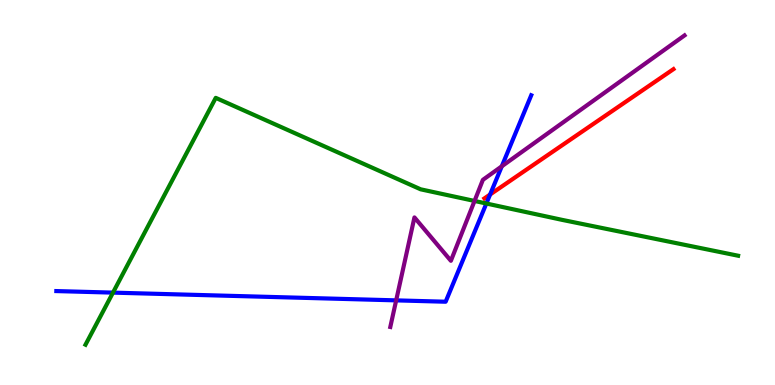[{'lines': ['blue', 'red'], 'intersections': [{'x': 6.32, 'y': 4.95}]}, {'lines': ['green', 'red'], 'intersections': []}, {'lines': ['purple', 'red'], 'intersections': []}, {'lines': ['blue', 'green'], 'intersections': [{'x': 1.46, 'y': 2.4}, {'x': 6.28, 'y': 4.71}]}, {'lines': ['blue', 'purple'], 'intersections': [{'x': 5.11, 'y': 2.2}, {'x': 6.47, 'y': 5.68}]}, {'lines': ['green', 'purple'], 'intersections': [{'x': 6.12, 'y': 4.78}]}]